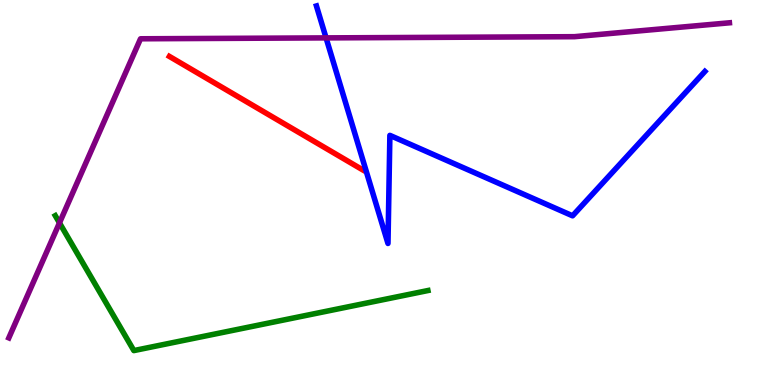[{'lines': ['blue', 'red'], 'intersections': []}, {'lines': ['green', 'red'], 'intersections': []}, {'lines': ['purple', 'red'], 'intersections': []}, {'lines': ['blue', 'green'], 'intersections': []}, {'lines': ['blue', 'purple'], 'intersections': [{'x': 4.21, 'y': 9.02}]}, {'lines': ['green', 'purple'], 'intersections': [{'x': 0.767, 'y': 4.21}]}]